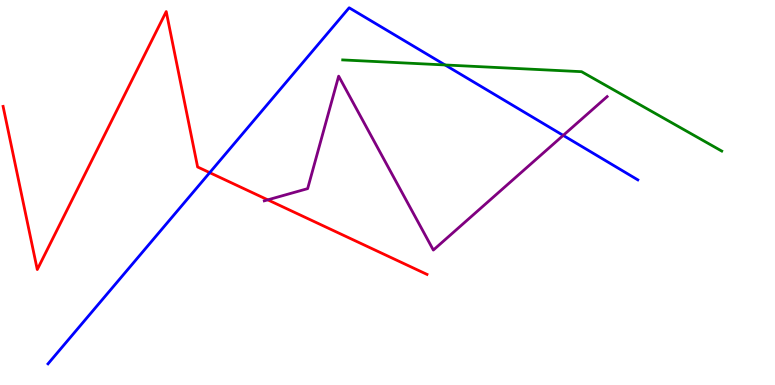[{'lines': ['blue', 'red'], 'intersections': [{'x': 2.71, 'y': 5.52}]}, {'lines': ['green', 'red'], 'intersections': []}, {'lines': ['purple', 'red'], 'intersections': [{'x': 3.46, 'y': 4.81}]}, {'lines': ['blue', 'green'], 'intersections': [{'x': 5.74, 'y': 8.31}]}, {'lines': ['blue', 'purple'], 'intersections': [{'x': 7.27, 'y': 6.48}]}, {'lines': ['green', 'purple'], 'intersections': []}]